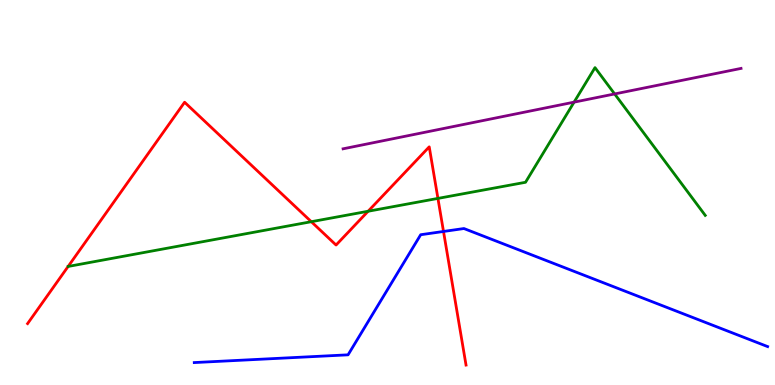[{'lines': ['blue', 'red'], 'intersections': [{'x': 5.72, 'y': 3.99}]}, {'lines': ['green', 'red'], 'intersections': [{'x': 4.02, 'y': 4.24}, {'x': 4.75, 'y': 4.51}, {'x': 5.65, 'y': 4.85}]}, {'lines': ['purple', 'red'], 'intersections': []}, {'lines': ['blue', 'green'], 'intersections': []}, {'lines': ['blue', 'purple'], 'intersections': []}, {'lines': ['green', 'purple'], 'intersections': [{'x': 7.41, 'y': 7.35}, {'x': 7.93, 'y': 7.56}]}]